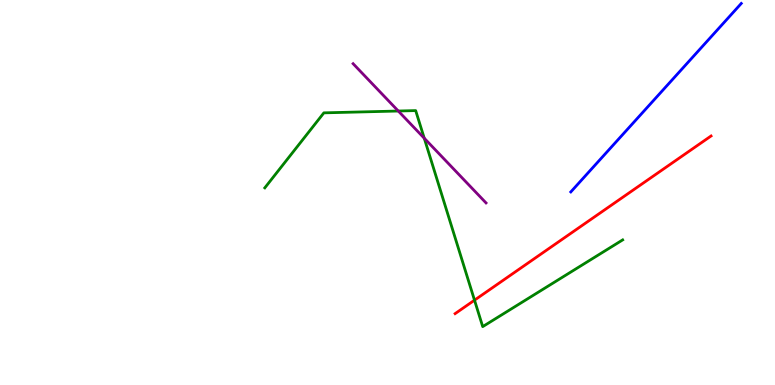[{'lines': ['blue', 'red'], 'intersections': []}, {'lines': ['green', 'red'], 'intersections': [{'x': 6.12, 'y': 2.2}]}, {'lines': ['purple', 'red'], 'intersections': []}, {'lines': ['blue', 'green'], 'intersections': []}, {'lines': ['blue', 'purple'], 'intersections': []}, {'lines': ['green', 'purple'], 'intersections': [{'x': 5.14, 'y': 7.12}, {'x': 5.47, 'y': 6.41}]}]